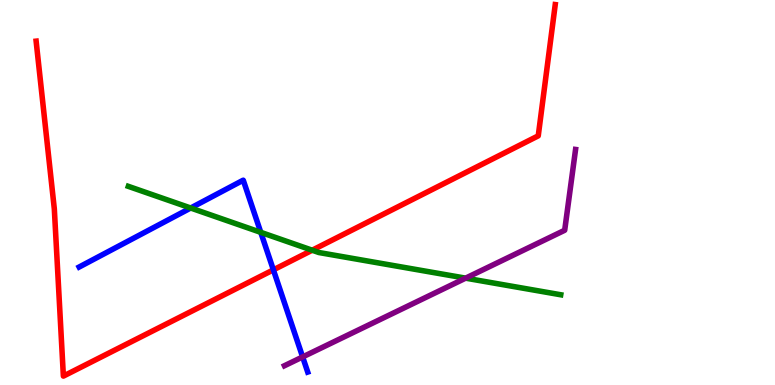[{'lines': ['blue', 'red'], 'intersections': [{'x': 3.53, 'y': 2.99}]}, {'lines': ['green', 'red'], 'intersections': [{'x': 4.03, 'y': 3.5}]}, {'lines': ['purple', 'red'], 'intersections': []}, {'lines': ['blue', 'green'], 'intersections': [{'x': 2.46, 'y': 4.6}, {'x': 3.36, 'y': 3.96}]}, {'lines': ['blue', 'purple'], 'intersections': [{'x': 3.91, 'y': 0.729}]}, {'lines': ['green', 'purple'], 'intersections': [{'x': 6.01, 'y': 2.78}]}]